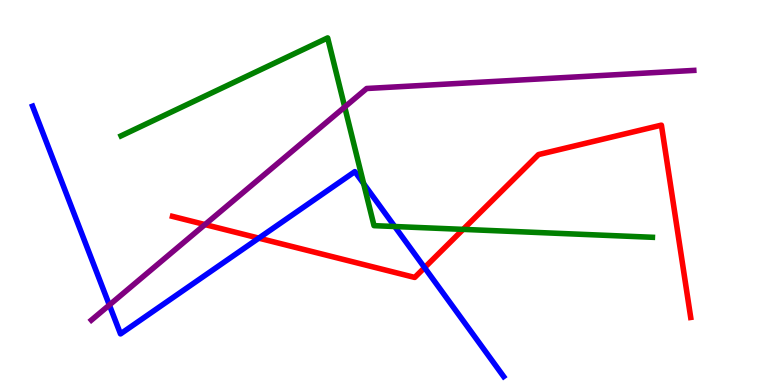[{'lines': ['blue', 'red'], 'intersections': [{'x': 3.34, 'y': 3.81}, {'x': 5.48, 'y': 3.05}]}, {'lines': ['green', 'red'], 'intersections': [{'x': 5.98, 'y': 4.04}]}, {'lines': ['purple', 'red'], 'intersections': [{'x': 2.64, 'y': 4.17}]}, {'lines': ['blue', 'green'], 'intersections': [{'x': 4.69, 'y': 5.23}, {'x': 5.09, 'y': 4.12}]}, {'lines': ['blue', 'purple'], 'intersections': [{'x': 1.41, 'y': 2.08}]}, {'lines': ['green', 'purple'], 'intersections': [{'x': 4.45, 'y': 7.22}]}]